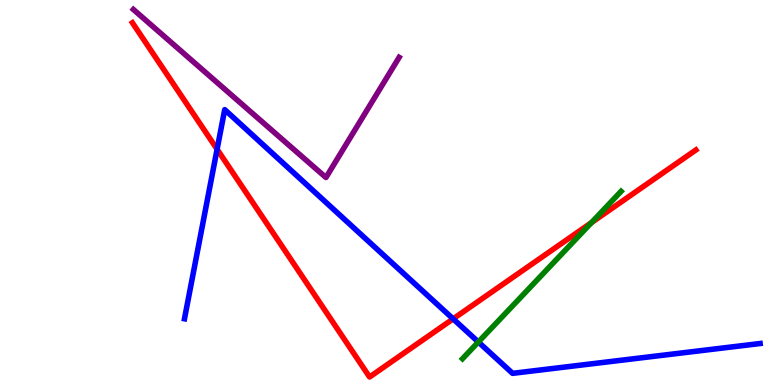[{'lines': ['blue', 'red'], 'intersections': [{'x': 2.8, 'y': 6.12}, {'x': 5.85, 'y': 1.72}]}, {'lines': ['green', 'red'], 'intersections': [{'x': 7.63, 'y': 4.22}]}, {'lines': ['purple', 'red'], 'intersections': []}, {'lines': ['blue', 'green'], 'intersections': [{'x': 6.17, 'y': 1.12}]}, {'lines': ['blue', 'purple'], 'intersections': []}, {'lines': ['green', 'purple'], 'intersections': []}]